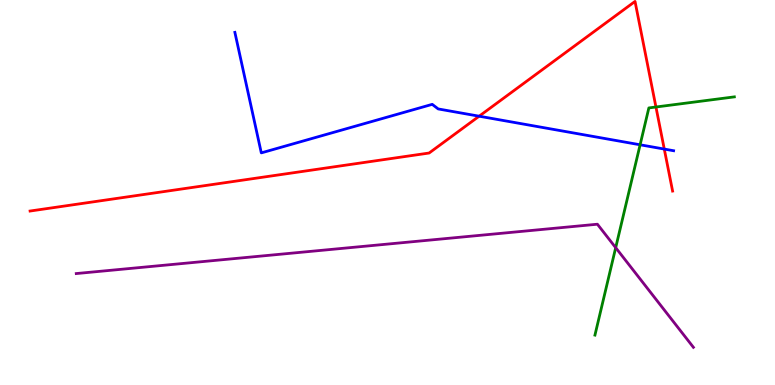[{'lines': ['blue', 'red'], 'intersections': [{'x': 6.18, 'y': 6.98}, {'x': 8.57, 'y': 6.13}]}, {'lines': ['green', 'red'], 'intersections': [{'x': 8.46, 'y': 7.22}]}, {'lines': ['purple', 'red'], 'intersections': []}, {'lines': ['blue', 'green'], 'intersections': [{'x': 8.26, 'y': 6.24}]}, {'lines': ['blue', 'purple'], 'intersections': []}, {'lines': ['green', 'purple'], 'intersections': [{'x': 7.94, 'y': 3.57}]}]